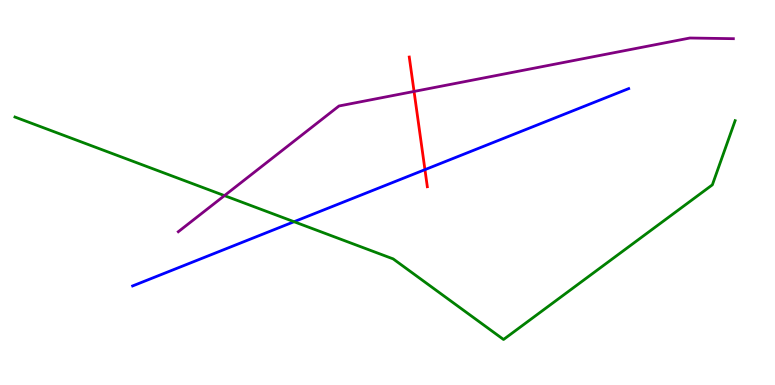[{'lines': ['blue', 'red'], 'intersections': [{'x': 5.48, 'y': 5.59}]}, {'lines': ['green', 'red'], 'intersections': []}, {'lines': ['purple', 'red'], 'intersections': [{'x': 5.34, 'y': 7.62}]}, {'lines': ['blue', 'green'], 'intersections': [{'x': 3.79, 'y': 4.24}]}, {'lines': ['blue', 'purple'], 'intersections': []}, {'lines': ['green', 'purple'], 'intersections': [{'x': 2.9, 'y': 4.92}]}]